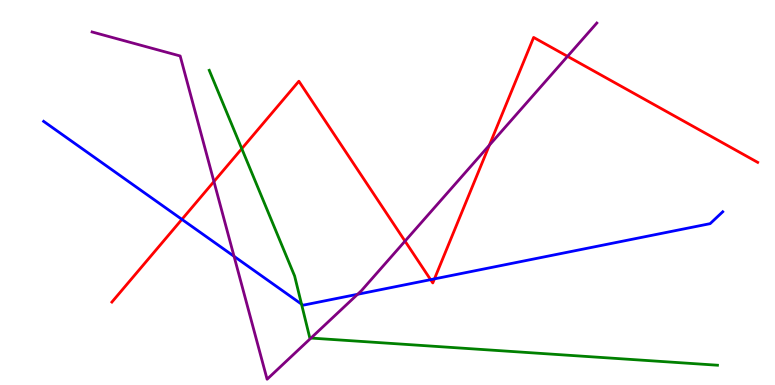[{'lines': ['blue', 'red'], 'intersections': [{'x': 2.35, 'y': 4.3}, {'x': 5.56, 'y': 2.74}, {'x': 5.61, 'y': 2.76}]}, {'lines': ['green', 'red'], 'intersections': [{'x': 3.12, 'y': 6.14}]}, {'lines': ['purple', 'red'], 'intersections': [{'x': 2.76, 'y': 5.28}, {'x': 5.23, 'y': 3.74}, {'x': 6.31, 'y': 6.23}, {'x': 7.32, 'y': 8.54}]}, {'lines': ['blue', 'green'], 'intersections': [{'x': 3.89, 'y': 2.1}]}, {'lines': ['blue', 'purple'], 'intersections': [{'x': 3.02, 'y': 3.34}, {'x': 4.61, 'y': 2.36}]}, {'lines': ['green', 'purple'], 'intersections': [{'x': 4.01, 'y': 1.22}]}]